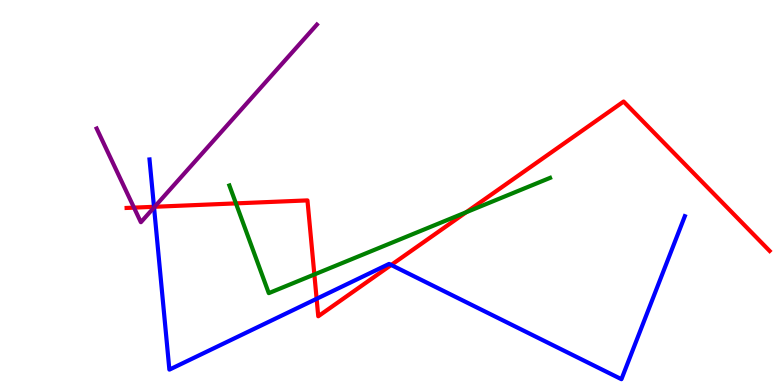[{'lines': ['blue', 'red'], 'intersections': [{'x': 1.99, 'y': 4.63}, {'x': 4.09, 'y': 2.24}, {'x': 5.05, 'y': 3.12}]}, {'lines': ['green', 'red'], 'intersections': [{'x': 3.04, 'y': 4.72}, {'x': 4.06, 'y': 2.87}, {'x': 6.02, 'y': 4.49}]}, {'lines': ['purple', 'red'], 'intersections': [{'x': 1.73, 'y': 4.61}, {'x': 2.0, 'y': 4.63}]}, {'lines': ['blue', 'green'], 'intersections': []}, {'lines': ['blue', 'purple'], 'intersections': [{'x': 1.99, 'y': 4.61}]}, {'lines': ['green', 'purple'], 'intersections': []}]